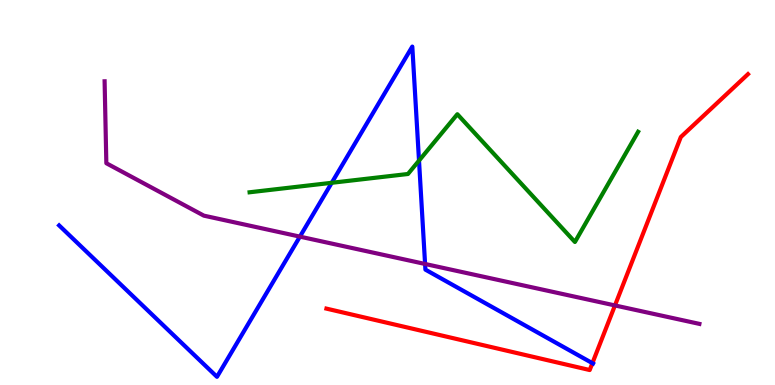[{'lines': ['blue', 'red'], 'intersections': [{'x': 7.64, 'y': 0.567}]}, {'lines': ['green', 'red'], 'intersections': []}, {'lines': ['purple', 'red'], 'intersections': [{'x': 7.93, 'y': 2.07}]}, {'lines': ['blue', 'green'], 'intersections': [{'x': 4.28, 'y': 5.25}, {'x': 5.41, 'y': 5.83}]}, {'lines': ['blue', 'purple'], 'intersections': [{'x': 3.87, 'y': 3.85}, {'x': 5.48, 'y': 3.14}]}, {'lines': ['green', 'purple'], 'intersections': []}]